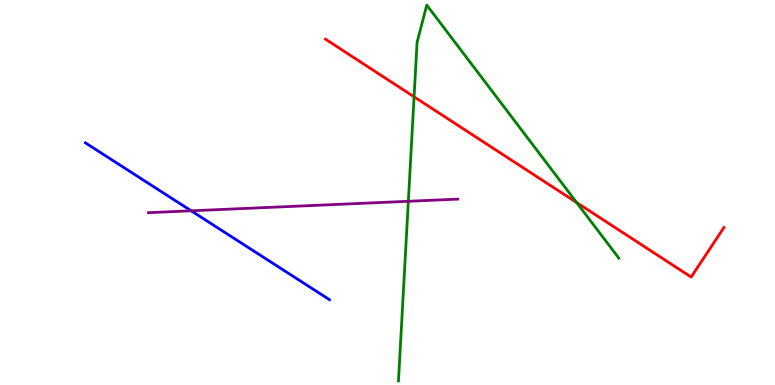[{'lines': ['blue', 'red'], 'intersections': []}, {'lines': ['green', 'red'], 'intersections': [{'x': 5.34, 'y': 7.49}, {'x': 7.44, 'y': 4.74}]}, {'lines': ['purple', 'red'], 'intersections': []}, {'lines': ['blue', 'green'], 'intersections': []}, {'lines': ['blue', 'purple'], 'intersections': [{'x': 2.47, 'y': 4.52}]}, {'lines': ['green', 'purple'], 'intersections': [{'x': 5.27, 'y': 4.77}]}]